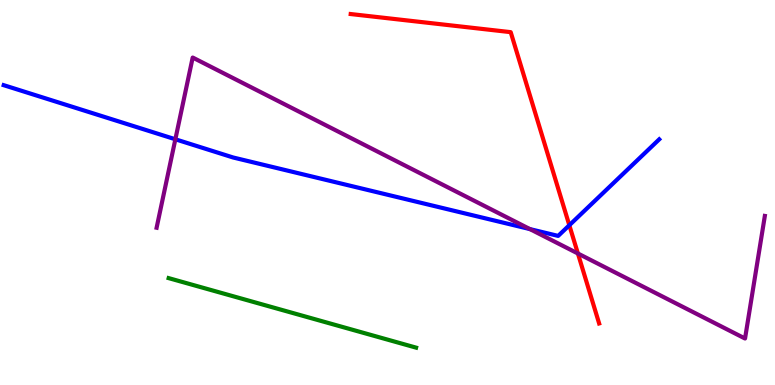[{'lines': ['blue', 'red'], 'intersections': [{'x': 7.35, 'y': 4.15}]}, {'lines': ['green', 'red'], 'intersections': []}, {'lines': ['purple', 'red'], 'intersections': [{'x': 7.46, 'y': 3.42}]}, {'lines': ['blue', 'green'], 'intersections': []}, {'lines': ['blue', 'purple'], 'intersections': [{'x': 2.26, 'y': 6.38}, {'x': 6.84, 'y': 4.05}]}, {'lines': ['green', 'purple'], 'intersections': []}]